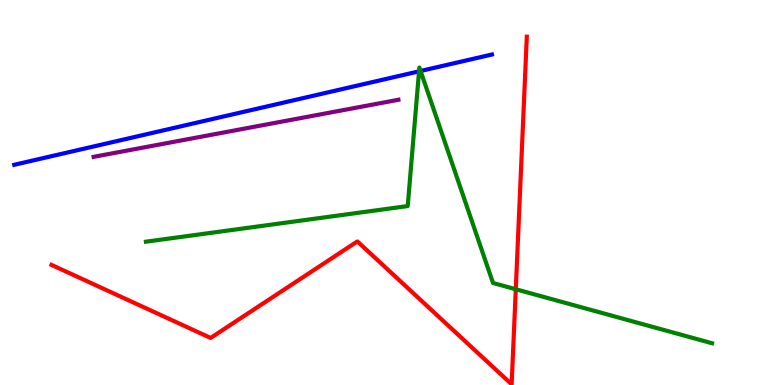[{'lines': ['blue', 'red'], 'intersections': []}, {'lines': ['green', 'red'], 'intersections': [{'x': 6.66, 'y': 2.49}]}, {'lines': ['purple', 'red'], 'intersections': []}, {'lines': ['blue', 'green'], 'intersections': [{'x': 5.41, 'y': 8.15}, {'x': 5.43, 'y': 8.16}]}, {'lines': ['blue', 'purple'], 'intersections': []}, {'lines': ['green', 'purple'], 'intersections': []}]